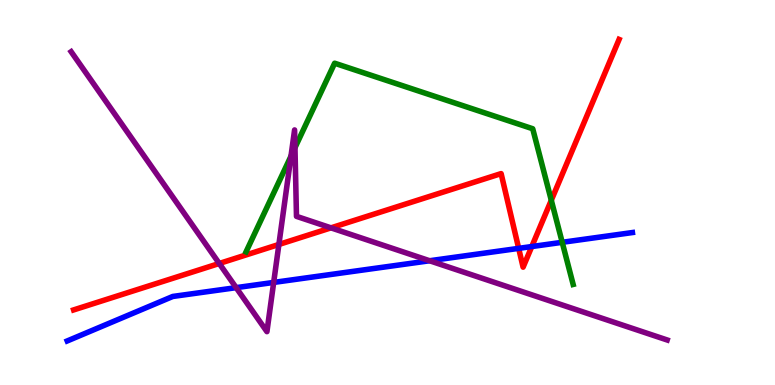[{'lines': ['blue', 'red'], 'intersections': [{'x': 6.69, 'y': 3.55}, {'x': 6.86, 'y': 3.6}]}, {'lines': ['green', 'red'], 'intersections': [{'x': 7.11, 'y': 4.8}]}, {'lines': ['purple', 'red'], 'intersections': [{'x': 2.83, 'y': 3.16}, {'x': 3.6, 'y': 3.65}, {'x': 4.27, 'y': 4.08}]}, {'lines': ['blue', 'green'], 'intersections': [{'x': 7.25, 'y': 3.71}]}, {'lines': ['blue', 'purple'], 'intersections': [{'x': 3.05, 'y': 2.53}, {'x': 3.53, 'y': 2.66}, {'x': 5.54, 'y': 3.23}]}, {'lines': ['green', 'purple'], 'intersections': [{'x': 3.75, 'y': 5.94}, {'x': 3.81, 'y': 6.16}]}]